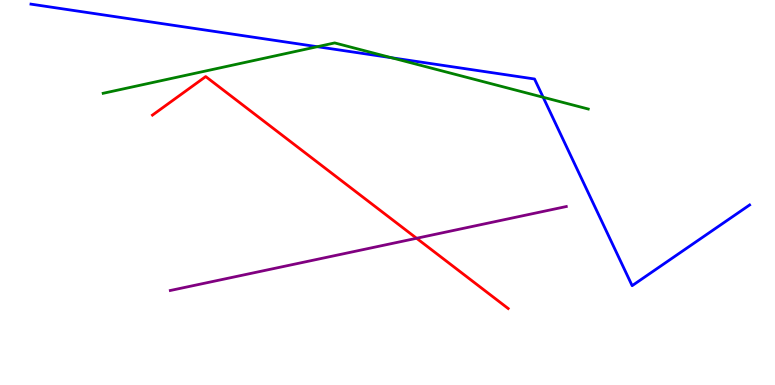[{'lines': ['blue', 'red'], 'intersections': []}, {'lines': ['green', 'red'], 'intersections': []}, {'lines': ['purple', 'red'], 'intersections': [{'x': 5.38, 'y': 3.81}]}, {'lines': ['blue', 'green'], 'intersections': [{'x': 4.09, 'y': 8.79}, {'x': 5.05, 'y': 8.5}, {'x': 7.01, 'y': 7.47}]}, {'lines': ['blue', 'purple'], 'intersections': []}, {'lines': ['green', 'purple'], 'intersections': []}]